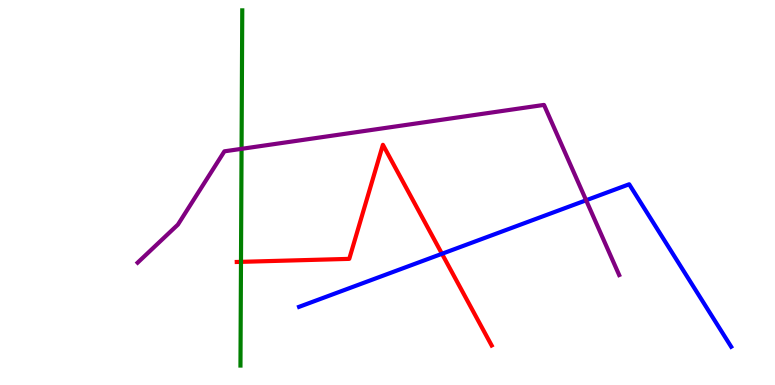[{'lines': ['blue', 'red'], 'intersections': [{'x': 5.7, 'y': 3.41}]}, {'lines': ['green', 'red'], 'intersections': [{'x': 3.11, 'y': 3.2}]}, {'lines': ['purple', 'red'], 'intersections': []}, {'lines': ['blue', 'green'], 'intersections': []}, {'lines': ['blue', 'purple'], 'intersections': [{'x': 7.56, 'y': 4.8}]}, {'lines': ['green', 'purple'], 'intersections': [{'x': 3.12, 'y': 6.13}]}]